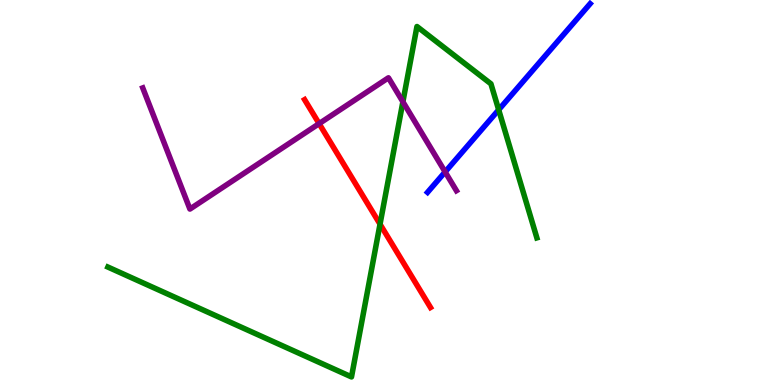[{'lines': ['blue', 'red'], 'intersections': []}, {'lines': ['green', 'red'], 'intersections': [{'x': 4.9, 'y': 4.18}]}, {'lines': ['purple', 'red'], 'intersections': [{'x': 4.12, 'y': 6.79}]}, {'lines': ['blue', 'green'], 'intersections': [{'x': 6.43, 'y': 7.15}]}, {'lines': ['blue', 'purple'], 'intersections': [{'x': 5.74, 'y': 5.53}]}, {'lines': ['green', 'purple'], 'intersections': [{'x': 5.2, 'y': 7.36}]}]